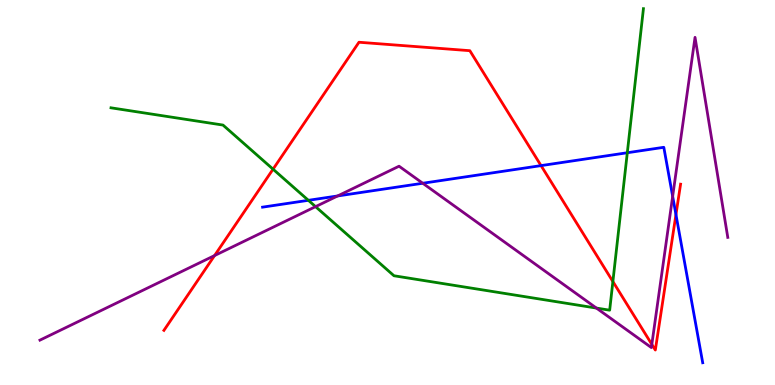[{'lines': ['blue', 'red'], 'intersections': [{'x': 6.98, 'y': 5.7}, {'x': 8.72, 'y': 4.43}]}, {'lines': ['green', 'red'], 'intersections': [{'x': 3.52, 'y': 5.61}, {'x': 7.91, 'y': 2.69}]}, {'lines': ['purple', 'red'], 'intersections': [{'x': 2.77, 'y': 3.36}, {'x': 8.41, 'y': 1.05}]}, {'lines': ['blue', 'green'], 'intersections': [{'x': 3.98, 'y': 4.8}, {'x': 8.09, 'y': 6.03}]}, {'lines': ['blue', 'purple'], 'intersections': [{'x': 4.36, 'y': 4.91}, {'x': 5.46, 'y': 5.24}, {'x': 8.68, 'y': 4.9}]}, {'lines': ['green', 'purple'], 'intersections': [{'x': 4.07, 'y': 4.63}, {'x': 7.7, 'y': 2.0}]}]